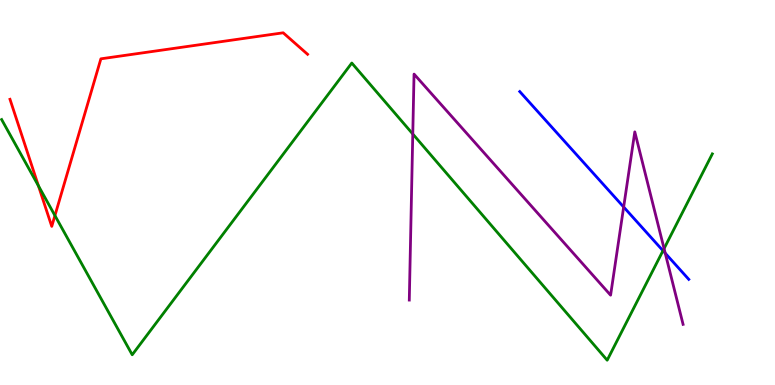[{'lines': ['blue', 'red'], 'intersections': []}, {'lines': ['green', 'red'], 'intersections': [{'x': 0.496, 'y': 5.17}, {'x': 0.709, 'y': 4.4}]}, {'lines': ['purple', 'red'], 'intersections': []}, {'lines': ['blue', 'green'], 'intersections': [{'x': 8.55, 'y': 3.49}]}, {'lines': ['blue', 'purple'], 'intersections': [{'x': 8.05, 'y': 4.62}, {'x': 8.58, 'y': 3.42}]}, {'lines': ['green', 'purple'], 'intersections': [{'x': 5.33, 'y': 6.52}, {'x': 8.57, 'y': 3.54}]}]